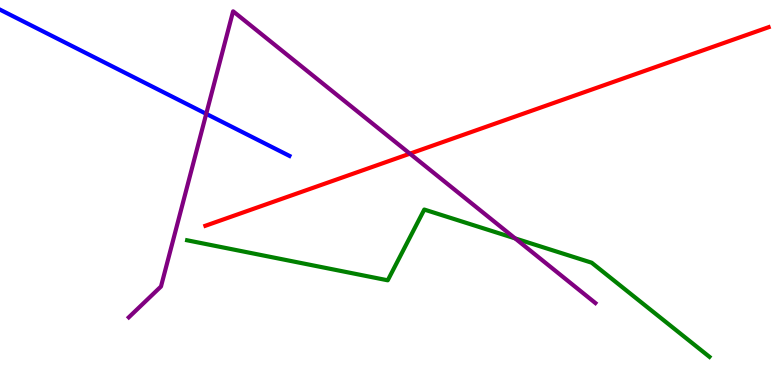[{'lines': ['blue', 'red'], 'intersections': []}, {'lines': ['green', 'red'], 'intersections': []}, {'lines': ['purple', 'red'], 'intersections': [{'x': 5.29, 'y': 6.01}]}, {'lines': ['blue', 'green'], 'intersections': []}, {'lines': ['blue', 'purple'], 'intersections': [{'x': 2.66, 'y': 7.04}]}, {'lines': ['green', 'purple'], 'intersections': [{'x': 6.65, 'y': 3.81}]}]